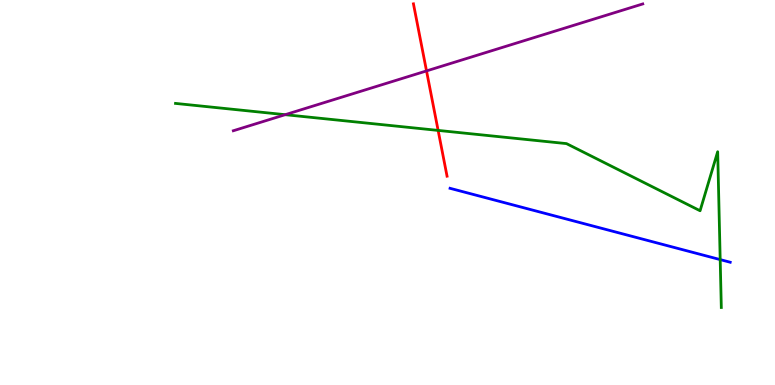[{'lines': ['blue', 'red'], 'intersections': []}, {'lines': ['green', 'red'], 'intersections': [{'x': 5.65, 'y': 6.61}]}, {'lines': ['purple', 'red'], 'intersections': [{'x': 5.5, 'y': 8.16}]}, {'lines': ['blue', 'green'], 'intersections': [{'x': 9.29, 'y': 3.26}]}, {'lines': ['blue', 'purple'], 'intersections': []}, {'lines': ['green', 'purple'], 'intersections': [{'x': 3.68, 'y': 7.02}]}]